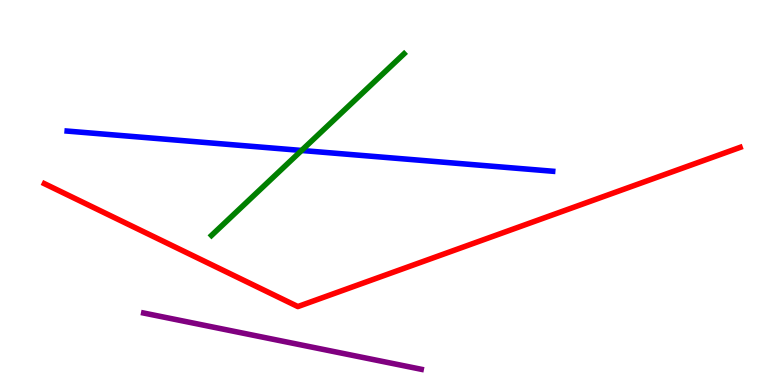[{'lines': ['blue', 'red'], 'intersections': []}, {'lines': ['green', 'red'], 'intersections': []}, {'lines': ['purple', 'red'], 'intersections': []}, {'lines': ['blue', 'green'], 'intersections': [{'x': 3.89, 'y': 6.09}]}, {'lines': ['blue', 'purple'], 'intersections': []}, {'lines': ['green', 'purple'], 'intersections': []}]